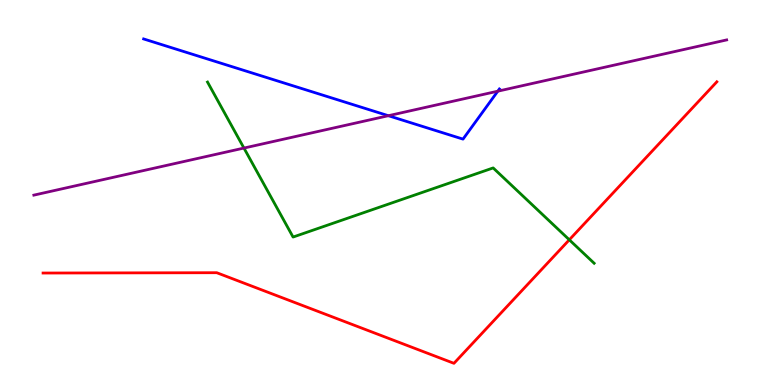[{'lines': ['blue', 'red'], 'intersections': []}, {'lines': ['green', 'red'], 'intersections': [{'x': 7.35, 'y': 3.77}]}, {'lines': ['purple', 'red'], 'intersections': []}, {'lines': ['blue', 'green'], 'intersections': []}, {'lines': ['blue', 'purple'], 'intersections': [{'x': 5.01, 'y': 6.99}, {'x': 6.42, 'y': 7.63}]}, {'lines': ['green', 'purple'], 'intersections': [{'x': 3.15, 'y': 6.15}]}]